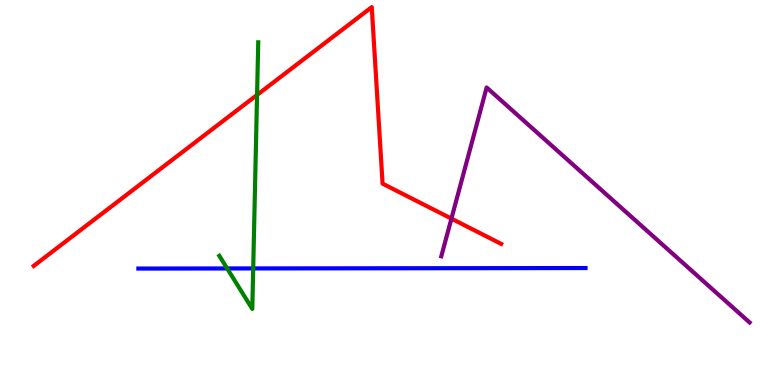[{'lines': ['blue', 'red'], 'intersections': []}, {'lines': ['green', 'red'], 'intersections': [{'x': 3.32, 'y': 7.53}]}, {'lines': ['purple', 'red'], 'intersections': [{'x': 5.82, 'y': 4.32}]}, {'lines': ['blue', 'green'], 'intersections': [{'x': 2.93, 'y': 3.03}, {'x': 3.27, 'y': 3.03}]}, {'lines': ['blue', 'purple'], 'intersections': []}, {'lines': ['green', 'purple'], 'intersections': []}]